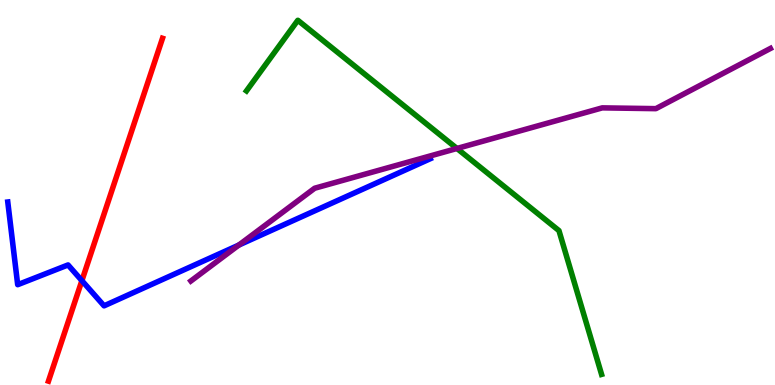[{'lines': ['blue', 'red'], 'intersections': [{'x': 1.06, 'y': 2.71}]}, {'lines': ['green', 'red'], 'intersections': []}, {'lines': ['purple', 'red'], 'intersections': []}, {'lines': ['blue', 'green'], 'intersections': []}, {'lines': ['blue', 'purple'], 'intersections': [{'x': 3.08, 'y': 3.64}]}, {'lines': ['green', 'purple'], 'intersections': [{'x': 5.9, 'y': 6.14}]}]